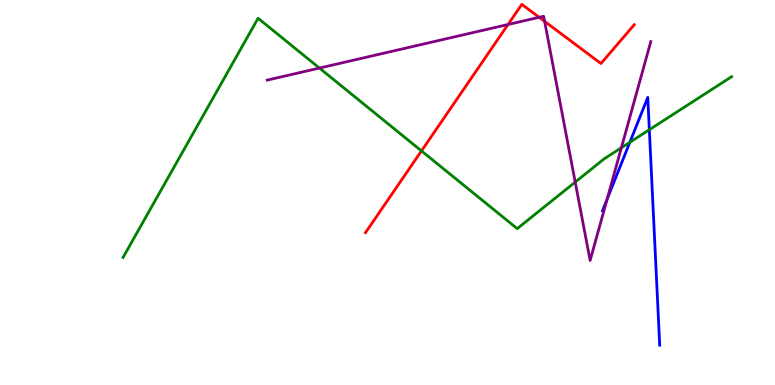[{'lines': ['blue', 'red'], 'intersections': []}, {'lines': ['green', 'red'], 'intersections': [{'x': 5.44, 'y': 6.08}]}, {'lines': ['purple', 'red'], 'intersections': [{'x': 6.56, 'y': 9.36}, {'x': 6.96, 'y': 9.55}, {'x': 7.03, 'y': 9.44}]}, {'lines': ['blue', 'green'], 'intersections': [{'x': 8.13, 'y': 6.3}, {'x': 8.38, 'y': 6.63}]}, {'lines': ['blue', 'purple'], 'intersections': [{'x': 7.83, 'y': 4.83}]}, {'lines': ['green', 'purple'], 'intersections': [{'x': 4.12, 'y': 8.23}, {'x': 7.42, 'y': 5.27}, {'x': 8.02, 'y': 6.16}]}]